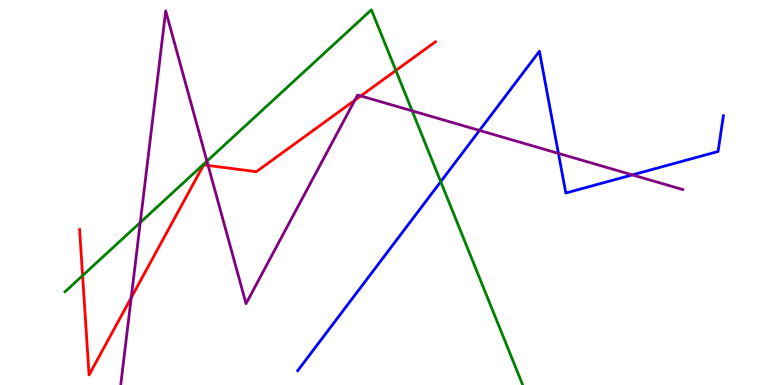[{'lines': ['blue', 'red'], 'intersections': []}, {'lines': ['green', 'red'], 'intersections': [{'x': 1.07, 'y': 2.84}, {'x': 5.11, 'y': 8.17}]}, {'lines': ['purple', 'red'], 'intersections': [{'x': 1.69, 'y': 2.27}, {'x': 2.69, 'y': 5.7}, {'x': 4.58, 'y': 7.4}, {'x': 4.66, 'y': 7.51}]}, {'lines': ['blue', 'green'], 'intersections': [{'x': 5.69, 'y': 5.28}]}, {'lines': ['blue', 'purple'], 'intersections': [{'x': 6.19, 'y': 6.61}, {'x': 7.21, 'y': 6.02}, {'x': 8.16, 'y': 5.46}]}, {'lines': ['green', 'purple'], 'intersections': [{'x': 1.81, 'y': 4.22}, {'x': 2.67, 'y': 5.81}, {'x': 5.32, 'y': 7.12}]}]